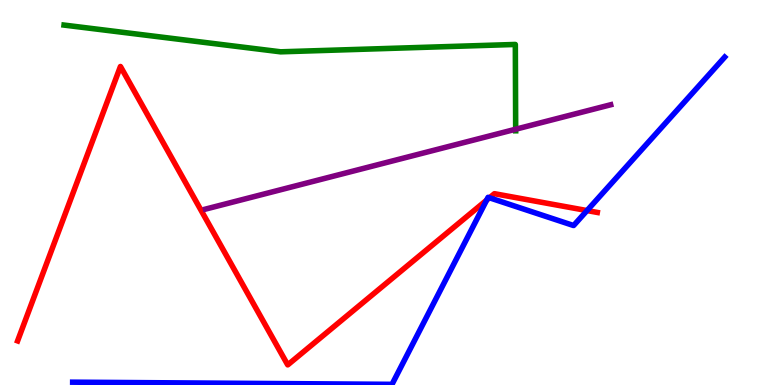[{'lines': ['blue', 'red'], 'intersections': [{'x': 6.28, 'y': 4.8}, {'x': 6.32, 'y': 4.86}, {'x': 7.57, 'y': 4.53}]}, {'lines': ['green', 'red'], 'intersections': []}, {'lines': ['purple', 'red'], 'intersections': []}, {'lines': ['blue', 'green'], 'intersections': []}, {'lines': ['blue', 'purple'], 'intersections': []}, {'lines': ['green', 'purple'], 'intersections': [{'x': 6.65, 'y': 6.64}]}]